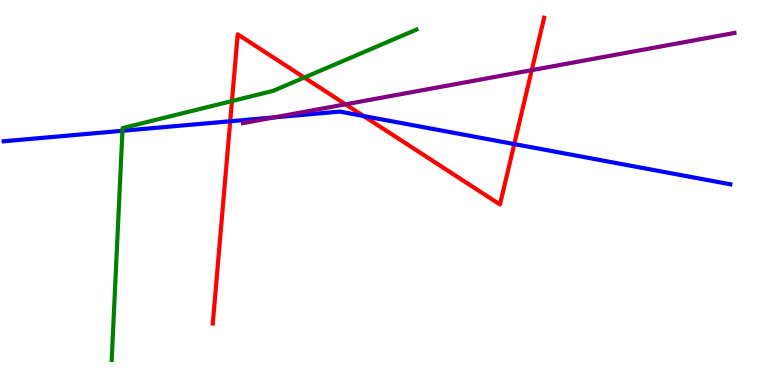[{'lines': ['blue', 'red'], 'intersections': [{'x': 2.97, 'y': 6.85}, {'x': 4.69, 'y': 6.99}, {'x': 6.64, 'y': 6.26}]}, {'lines': ['green', 'red'], 'intersections': [{'x': 2.99, 'y': 7.37}, {'x': 3.93, 'y': 7.99}]}, {'lines': ['purple', 'red'], 'intersections': [{'x': 4.46, 'y': 7.29}, {'x': 6.86, 'y': 8.18}]}, {'lines': ['blue', 'green'], 'intersections': [{'x': 1.58, 'y': 6.6}]}, {'lines': ['blue', 'purple'], 'intersections': [{'x': 3.54, 'y': 6.95}]}, {'lines': ['green', 'purple'], 'intersections': []}]